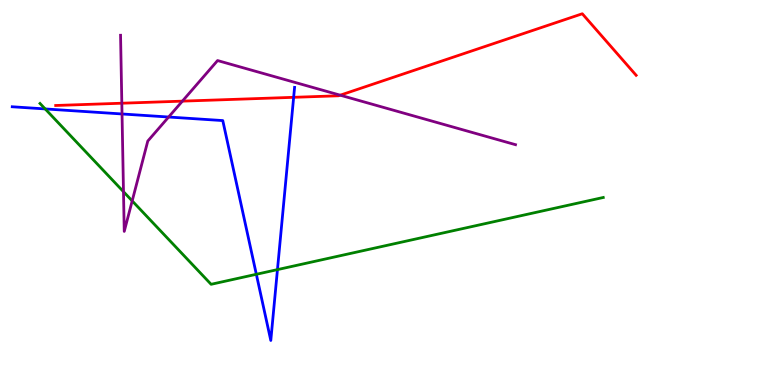[{'lines': ['blue', 'red'], 'intersections': [{'x': 3.79, 'y': 7.47}]}, {'lines': ['green', 'red'], 'intersections': []}, {'lines': ['purple', 'red'], 'intersections': [{'x': 1.57, 'y': 7.32}, {'x': 2.35, 'y': 7.37}, {'x': 4.39, 'y': 7.53}]}, {'lines': ['blue', 'green'], 'intersections': [{'x': 0.583, 'y': 7.17}, {'x': 3.31, 'y': 2.88}, {'x': 3.58, 'y': 3.0}]}, {'lines': ['blue', 'purple'], 'intersections': [{'x': 1.57, 'y': 7.04}, {'x': 2.18, 'y': 6.96}]}, {'lines': ['green', 'purple'], 'intersections': [{'x': 1.59, 'y': 5.02}, {'x': 1.71, 'y': 4.78}]}]